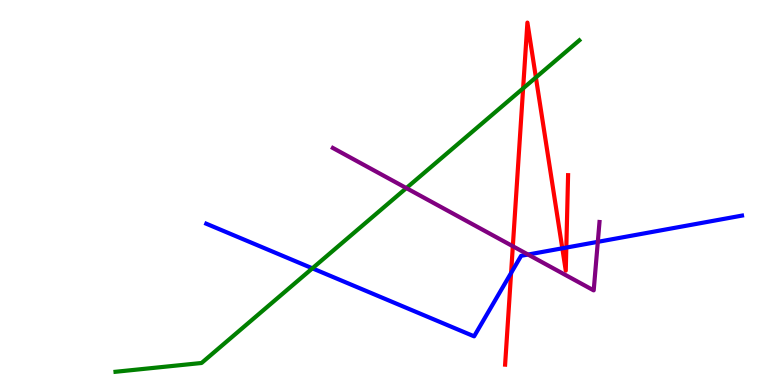[{'lines': ['blue', 'red'], 'intersections': [{'x': 6.59, 'y': 2.91}, {'x': 7.26, 'y': 3.55}, {'x': 7.31, 'y': 3.57}]}, {'lines': ['green', 'red'], 'intersections': [{'x': 6.75, 'y': 7.71}, {'x': 6.91, 'y': 7.99}]}, {'lines': ['purple', 'red'], 'intersections': [{'x': 6.62, 'y': 3.6}]}, {'lines': ['blue', 'green'], 'intersections': [{'x': 4.03, 'y': 3.03}]}, {'lines': ['blue', 'purple'], 'intersections': [{'x': 6.81, 'y': 3.39}, {'x': 7.71, 'y': 3.72}]}, {'lines': ['green', 'purple'], 'intersections': [{'x': 5.24, 'y': 5.11}]}]